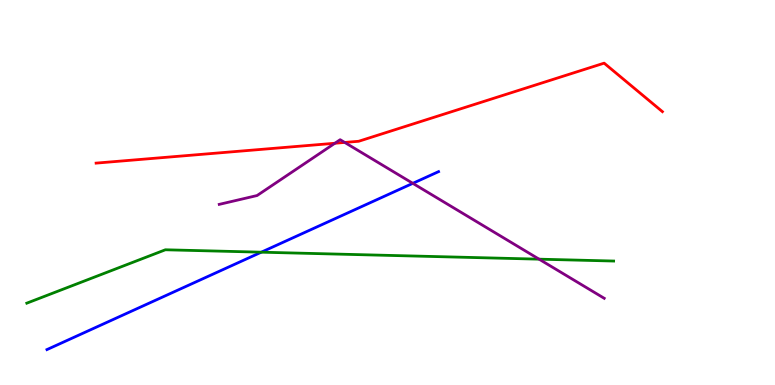[{'lines': ['blue', 'red'], 'intersections': []}, {'lines': ['green', 'red'], 'intersections': []}, {'lines': ['purple', 'red'], 'intersections': [{'x': 4.32, 'y': 6.28}, {'x': 4.45, 'y': 6.3}]}, {'lines': ['blue', 'green'], 'intersections': [{'x': 3.37, 'y': 3.45}]}, {'lines': ['blue', 'purple'], 'intersections': [{'x': 5.33, 'y': 5.24}]}, {'lines': ['green', 'purple'], 'intersections': [{'x': 6.96, 'y': 3.27}]}]